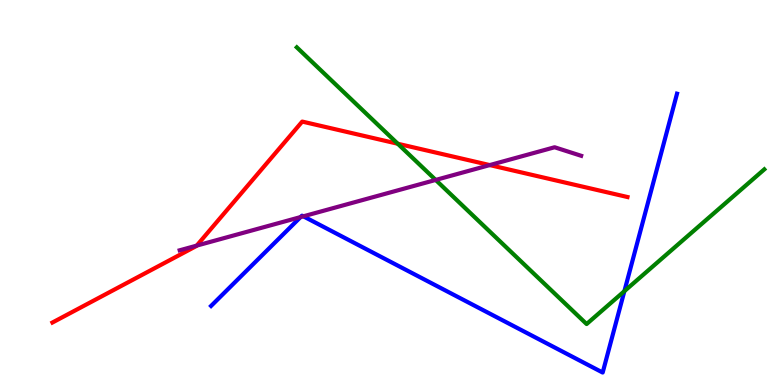[{'lines': ['blue', 'red'], 'intersections': []}, {'lines': ['green', 'red'], 'intersections': [{'x': 5.13, 'y': 6.27}]}, {'lines': ['purple', 'red'], 'intersections': [{'x': 2.54, 'y': 3.62}, {'x': 6.32, 'y': 5.71}]}, {'lines': ['blue', 'green'], 'intersections': [{'x': 8.06, 'y': 2.44}]}, {'lines': ['blue', 'purple'], 'intersections': [{'x': 3.88, 'y': 4.36}, {'x': 3.91, 'y': 4.38}]}, {'lines': ['green', 'purple'], 'intersections': [{'x': 5.62, 'y': 5.33}]}]